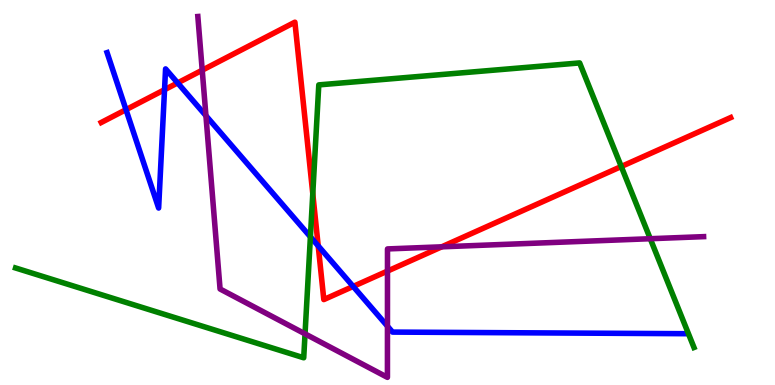[{'lines': ['blue', 'red'], 'intersections': [{'x': 1.63, 'y': 7.15}, {'x': 2.12, 'y': 7.67}, {'x': 2.29, 'y': 7.85}, {'x': 4.11, 'y': 3.61}, {'x': 4.56, 'y': 2.56}]}, {'lines': ['green', 'red'], 'intersections': [{'x': 4.04, 'y': 4.97}, {'x': 8.02, 'y': 5.67}]}, {'lines': ['purple', 'red'], 'intersections': [{'x': 2.61, 'y': 8.18}, {'x': 5.0, 'y': 2.96}, {'x': 5.7, 'y': 3.59}]}, {'lines': ['blue', 'green'], 'intersections': [{'x': 4.01, 'y': 3.85}]}, {'lines': ['blue', 'purple'], 'intersections': [{'x': 2.66, 'y': 6.99}, {'x': 5.0, 'y': 1.53}]}, {'lines': ['green', 'purple'], 'intersections': [{'x': 3.94, 'y': 1.33}, {'x': 8.39, 'y': 3.8}]}]